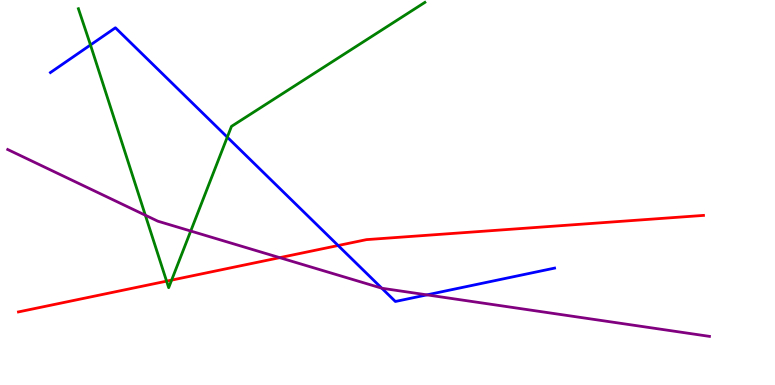[{'lines': ['blue', 'red'], 'intersections': [{'x': 4.36, 'y': 3.62}]}, {'lines': ['green', 'red'], 'intersections': [{'x': 2.15, 'y': 2.7}, {'x': 2.21, 'y': 2.72}]}, {'lines': ['purple', 'red'], 'intersections': [{'x': 3.61, 'y': 3.31}]}, {'lines': ['blue', 'green'], 'intersections': [{'x': 1.17, 'y': 8.83}, {'x': 2.93, 'y': 6.44}]}, {'lines': ['blue', 'purple'], 'intersections': [{'x': 4.93, 'y': 2.51}, {'x': 5.51, 'y': 2.34}]}, {'lines': ['green', 'purple'], 'intersections': [{'x': 1.88, 'y': 4.41}, {'x': 2.46, 'y': 4.0}]}]